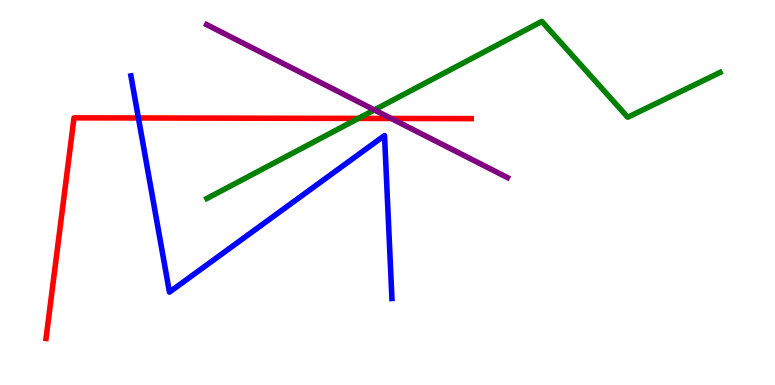[{'lines': ['blue', 'red'], 'intersections': [{'x': 1.79, 'y': 6.94}]}, {'lines': ['green', 'red'], 'intersections': [{'x': 4.62, 'y': 6.92}]}, {'lines': ['purple', 'red'], 'intersections': [{'x': 5.05, 'y': 6.92}]}, {'lines': ['blue', 'green'], 'intersections': []}, {'lines': ['blue', 'purple'], 'intersections': []}, {'lines': ['green', 'purple'], 'intersections': [{'x': 4.83, 'y': 7.14}]}]